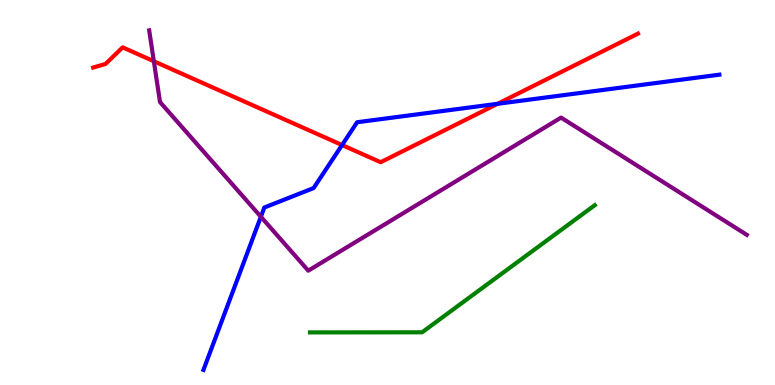[{'lines': ['blue', 'red'], 'intersections': [{'x': 4.41, 'y': 6.23}, {'x': 6.42, 'y': 7.3}]}, {'lines': ['green', 'red'], 'intersections': []}, {'lines': ['purple', 'red'], 'intersections': [{'x': 1.99, 'y': 8.41}]}, {'lines': ['blue', 'green'], 'intersections': []}, {'lines': ['blue', 'purple'], 'intersections': [{'x': 3.37, 'y': 4.37}]}, {'lines': ['green', 'purple'], 'intersections': []}]